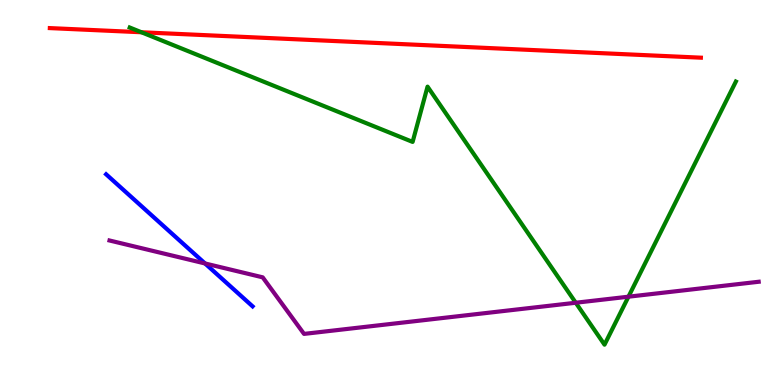[{'lines': ['blue', 'red'], 'intersections': []}, {'lines': ['green', 'red'], 'intersections': [{'x': 1.83, 'y': 9.16}]}, {'lines': ['purple', 'red'], 'intersections': []}, {'lines': ['blue', 'green'], 'intersections': []}, {'lines': ['blue', 'purple'], 'intersections': [{'x': 2.65, 'y': 3.16}]}, {'lines': ['green', 'purple'], 'intersections': [{'x': 7.43, 'y': 2.14}, {'x': 8.11, 'y': 2.29}]}]